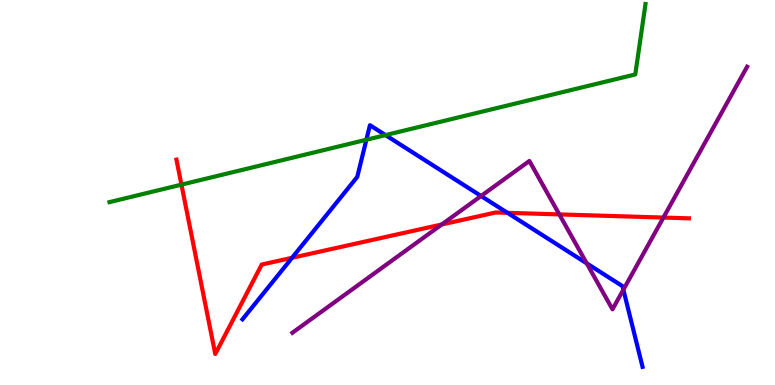[{'lines': ['blue', 'red'], 'intersections': [{'x': 3.77, 'y': 3.3}, {'x': 6.55, 'y': 4.47}]}, {'lines': ['green', 'red'], 'intersections': [{'x': 2.34, 'y': 5.2}]}, {'lines': ['purple', 'red'], 'intersections': [{'x': 5.7, 'y': 4.17}, {'x': 7.22, 'y': 4.43}, {'x': 8.56, 'y': 4.35}]}, {'lines': ['blue', 'green'], 'intersections': [{'x': 4.73, 'y': 6.37}, {'x': 4.97, 'y': 6.49}]}, {'lines': ['blue', 'purple'], 'intersections': [{'x': 6.21, 'y': 4.91}, {'x': 7.57, 'y': 3.16}, {'x': 8.04, 'y': 2.47}]}, {'lines': ['green', 'purple'], 'intersections': []}]